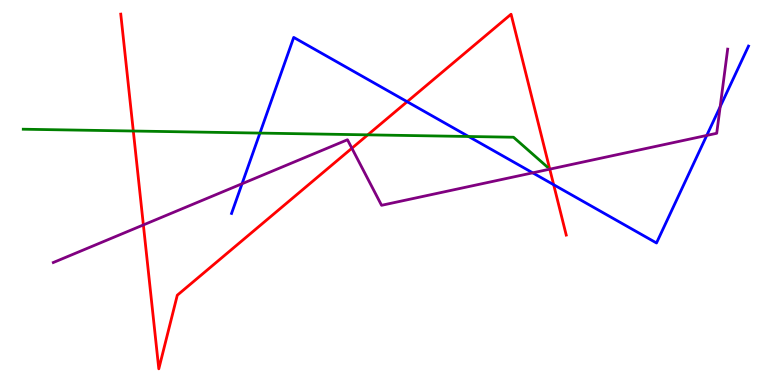[{'lines': ['blue', 'red'], 'intersections': [{'x': 5.25, 'y': 7.36}, {'x': 7.14, 'y': 5.2}]}, {'lines': ['green', 'red'], 'intersections': [{'x': 1.72, 'y': 6.6}, {'x': 4.75, 'y': 6.5}]}, {'lines': ['purple', 'red'], 'intersections': [{'x': 1.85, 'y': 4.16}, {'x': 4.54, 'y': 6.15}, {'x': 7.09, 'y': 5.61}]}, {'lines': ['blue', 'green'], 'intersections': [{'x': 3.35, 'y': 6.54}, {'x': 6.05, 'y': 6.45}]}, {'lines': ['blue', 'purple'], 'intersections': [{'x': 3.12, 'y': 5.23}, {'x': 6.87, 'y': 5.51}, {'x': 9.12, 'y': 6.48}, {'x': 9.29, 'y': 7.23}]}, {'lines': ['green', 'purple'], 'intersections': []}]